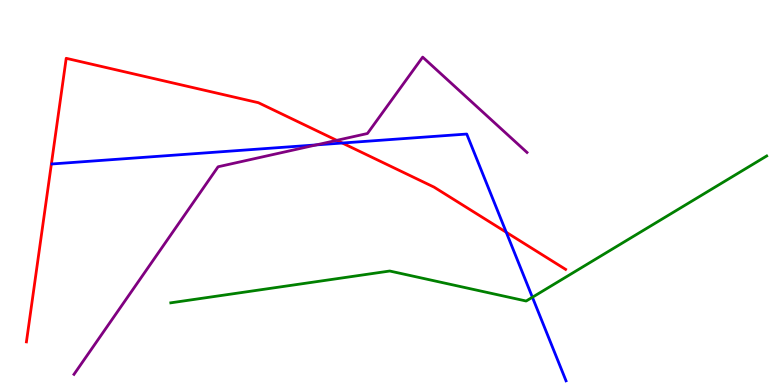[{'lines': ['blue', 'red'], 'intersections': [{'x': 4.42, 'y': 6.29}, {'x': 6.53, 'y': 3.97}]}, {'lines': ['green', 'red'], 'intersections': []}, {'lines': ['purple', 'red'], 'intersections': [{'x': 4.34, 'y': 6.35}]}, {'lines': ['blue', 'green'], 'intersections': [{'x': 6.87, 'y': 2.28}]}, {'lines': ['blue', 'purple'], 'intersections': [{'x': 4.08, 'y': 6.24}]}, {'lines': ['green', 'purple'], 'intersections': []}]